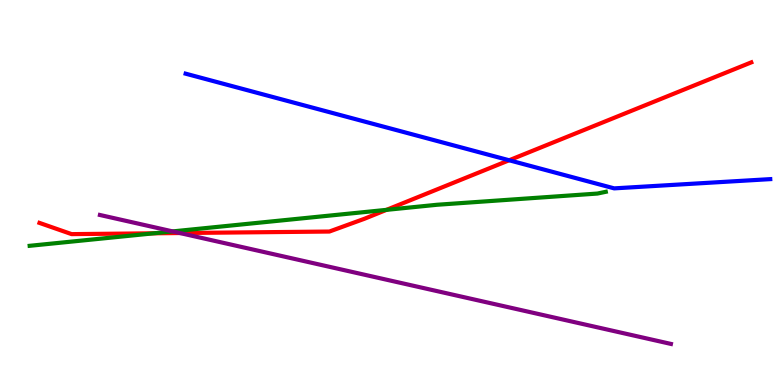[{'lines': ['blue', 'red'], 'intersections': [{'x': 6.57, 'y': 5.84}]}, {'lines': ['green', 'red'], 'intersections': [{'x': 1.98, 'y': 3.94}, {'x': 4.99, 'y': 4.55}]}, {'lines': ['purple', 'red'], 'intersections': [{'x': 2.32, 'y': 3.95}]}, {'lines': ['blue', 'green'], 'intersections': []}, {'lines': ['blue', 'purple'], 'intersections': []}, {'lines': ['green', 'purple'], 'intersections': [{'x': 2.23, 'y': 3.99}]}]